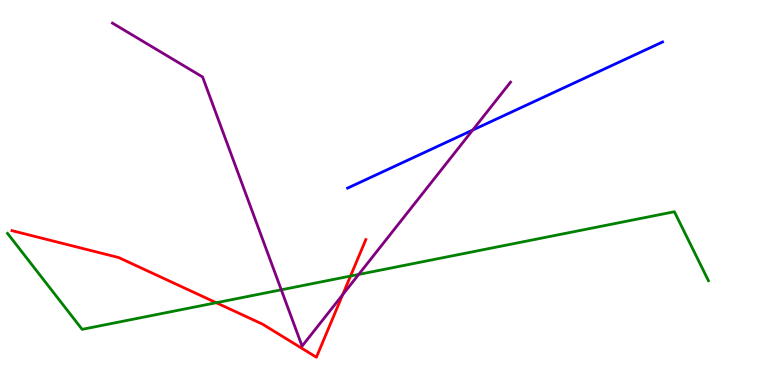[{'lines': ['blue', 'red'], 'intersections': []}, {'lines': ['green', 'red'], 'intersections': [{'x': 2.79, 'y': 2.14}, {'x': 4.52, 'y': 2.83}]}, {'lines': ['purple', 'red'], 'intersections': [{'x': 4.42, 'y': 2.34}]}, {'lines': ['blue', 'green'], 'intersections': []}, {'lines': ['blue', 'purple'], 'intersections': [{'x': 6.1, 'y': 6.62}]}, {'lines': ['green', 'purple'], 'intersections': [{'x': 3.63, 'y': 2.47}, {'x': 4.63, 'y': 2.87}]}]